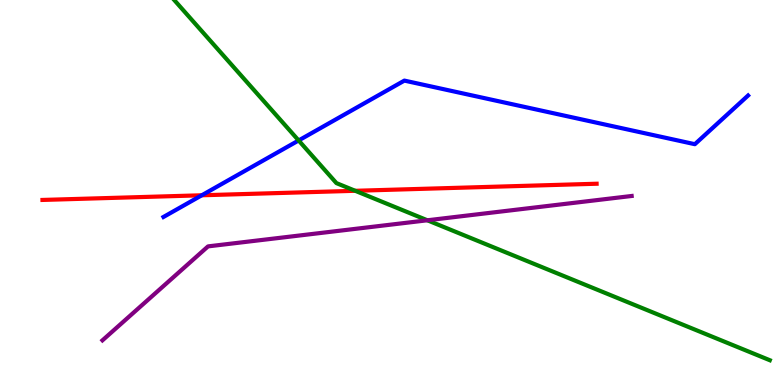[{'lines': ['blue', 'red'], 'intersections': [{'x': 2.6, 'y': 4.93}]}, {'lines': ['green', 'red'], 'intersections': [{'x': 4.58, 'y': 5.04}]}, {'lines': ['purple', 'red'], 'intersections': []}, {'lines': ['blue', 'green'], 'intersections': [{'x': 3.85, 'y': 6.35}]}, {'lines': ['blue', 'purple'], 'intersections': []}, {'lines': ['green', 'purple'], 'intersections': [{'x': 5.51, 'y': 4.28}]}]